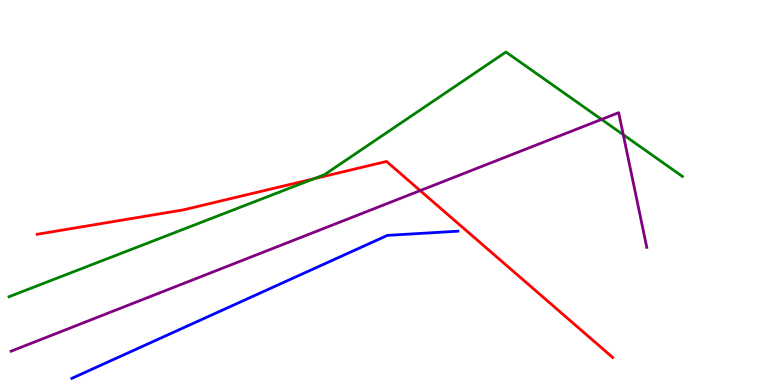[{'lines': ['blue', 'red'], 'intersections': []}, {'lines': ['green', 'red'], 'intersections': [{'x': 4.05, 'y': 5.36}]}, {'lines': ['purple', 'red'], 'intersections': [{'x': 5.42, 'y': 5.05}]}, {'lines': ['blue', 'green'], 'intersections': []}, {'lines': ['blue', 'purple'], 'intersections': []}, {'lines': ['green', 'purple'], 'intersections': [{'x': 7.76, 'y': 6.9}, {'x': 8.04, 'y': 6.5}]}]